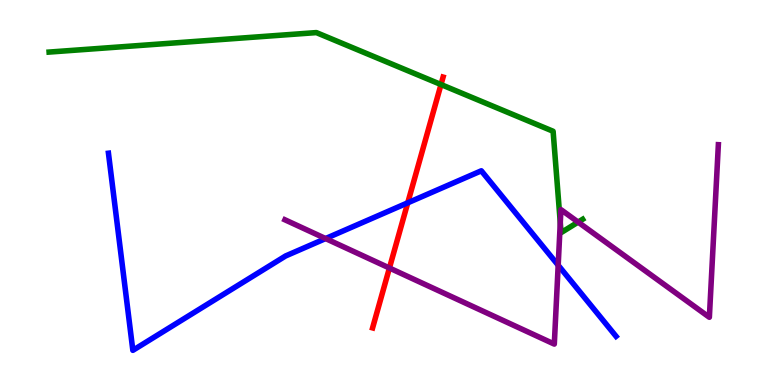[{'lines': ['blue', 'red'], 'intersections': [{'x': 5.26, 'y': 4.73}]}, {'lines': ['green', 'red'], 'intersections': [{'x': 5.69, 'y': 7.8}]}, {'lines': ['purple', 'red'], 'intersections': [{'x': 5.02, 'y': 3.04}]}, {'lines': ['blue', 'green'], 'intersections': []}, {'lines': ['blue', 'purple'], 'intersections': [{'x': 4.2, 'y': 3.8}, {'x': 7.2, 'y': 3.11}]}, {'lines': ['green', 'purple'], 'intersections': [{'x': 7.23, 'y': 4.21}, {'x': 7.46, 'y': 4.23}]}]